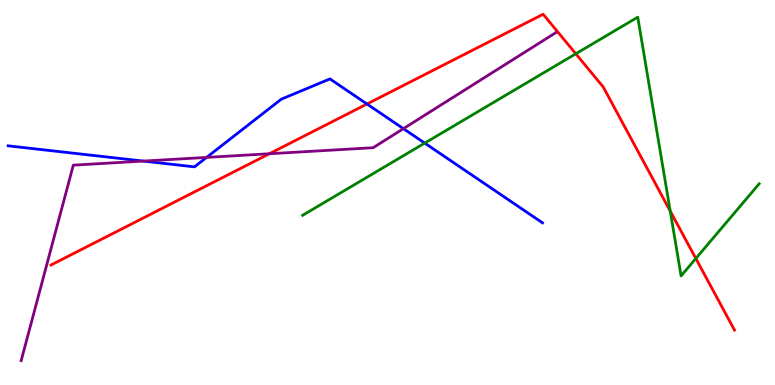[{'lines': ['blue', 'red'], 'intersections': [{'x': 4.74, 'y': 7.3}]}, {'lines': ['green', 'red'], 'intersections': [{'x': 7.43, 'y': 8.6}, {'x': 8.65, 'y': 4.52}, {'x': 8.98, 'y': 3.29}]}, {'lines': ['purple', 'red'], 'intersections': [{'x': 3.48, 'y': 6.01}]}, {'lines': ['blue', 'green'], 'intersections': [{'x': 5.48, 'y': 6.28}]}, {'lines': ['blue', 'purple'], 'intersections': [{'x': 1.85, 'y': 5.82}, {'x': 2.67, 'y': 5.91}, {'x': 5.21, 'y': 6.66}]}, {'lines': ['green', 'purple'], 'intersections': []}]